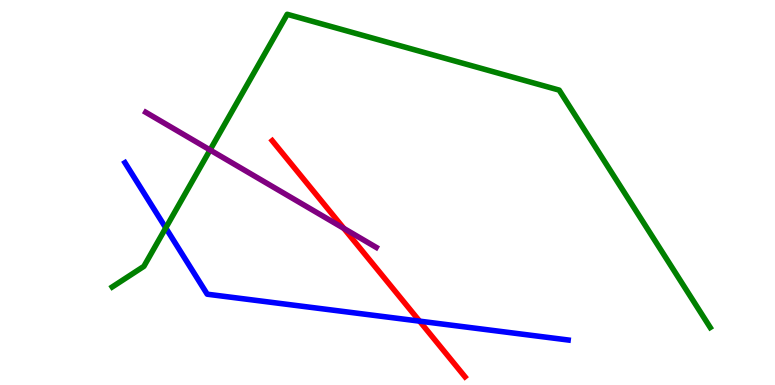[{'lines': ['blue', 'red'], 'intersections': [{'x': 5.41, 'y': 1.66}]}, {'lines': ['green', 'red'], 'intersections': []}, {'lines': ['purple', 'red'], 'intersections': [{'x': 4.44, 'y': 4.07}]}, {'lines': ['blue', 'green'], 'intersections': [{'x': 2.14, 'y': 4.08}]}, {'lines': ['blue', 'purple'], 'intersections': []}, {'lines': ['green', 'purple'], 'intersections': [{'x': 2.71, 'y': 6.1}]}]